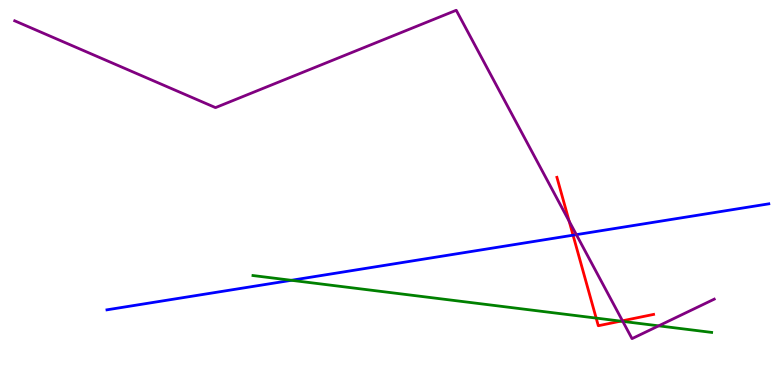[{'lines': ['blue', 'red'], 'intersections': [{'x': 7.39, 'y': 3.89}]}, {'lines': ['green', 'red'], 'intersections': [{'x': 7.69, 'y': 1.74}, {'x': 8.01, 'y': 1.66}]}, {'lines': ['purple', 'red'], 'intersections': [{'x': 7.34, 'y': 4.25}, {'x': 8.03, 'y': 1.67}]}, {'lines': ['blue', 'green'], 'intersections': [{'x': 3.76, 'y': 2.72}]}, {'lines': ['blue', 'purple'], 'intersections': [{'x': 7.44, 'y': 3.91}]}, {'lines': ['green', 'purple'], 'intersections': [{'x': 8.04, 'y': 1.65}, {'x': 8.5, 'y': 1.54}]}]